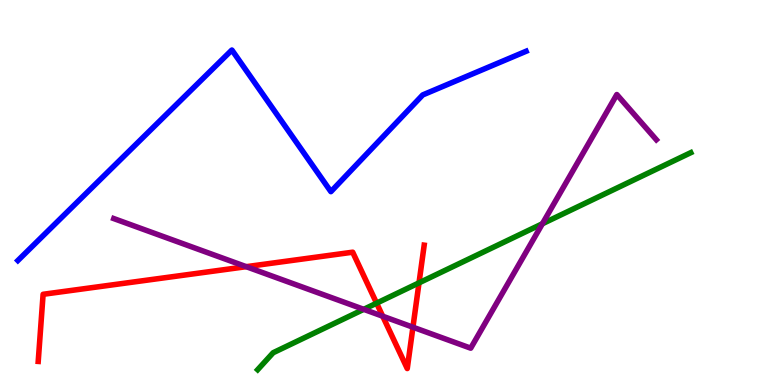[{'lines': ['blue', 'red'], 'intersections': []}, {'lines': ['green', 'red'], 'intersections': [{'x': 4.86, 'y': 2.13}, {'x': 5.41, 'y': 2.65}]}, {'lines': ['purple', 'red'], 'intersections': [{'x': 3.18, 'y': 3.07}, {'x': 4.94, 'y': 1.79}, {'x': 5.33, 'y': 1.5}]}, {'lines': ['blue', 'green'], 'intersections': []}, {'lines': ['blue', 'purple'], 'intersections': []}, {'lines': ['green', 'purple'], 'intersections': [{'x': 4.69, 'y': 1.97}, {'x': 7.0, 'y': 4.19}]}]